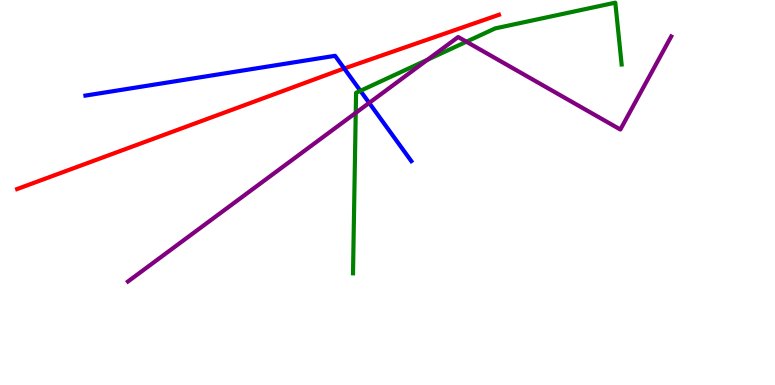[{'lines': ['blue', 'red'], 'intersections': [{'x': 4.44, 'y': 8.22}]}, {'lines': ['green', 'red'], 'intersections': []}, {'lines': ['purple', 'red'], 'intersections': []}, {'lines': ['blue', 'green'], 'intersections': [{'x': 4.65, 'y': 7.64}]}, {'lines': ['blue', 'purple'], 'intersections': [{'x': 4.76, 'y': 7.33}]}, {'lines': ['green', 'purple'], 'intersections': [{'x': 4.59, 'y': 7.07}, {'x': 5.52, 'y': 8.45}, {'x': 6.02, 'y': 8.92}]}]